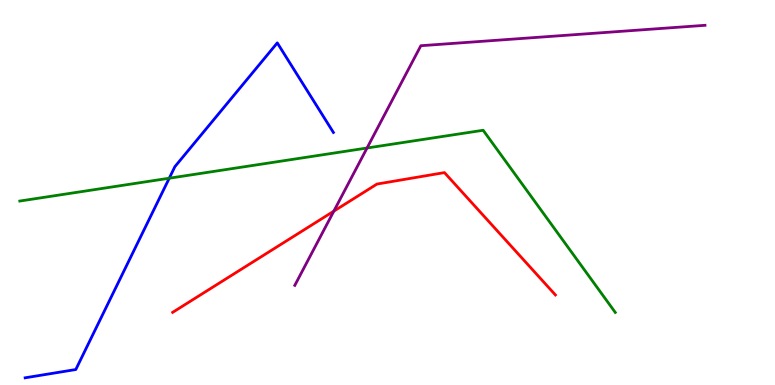[{'lines': ['blue', 'red'], 'intersections': []}, {'lines': ['green', 'red'], 'intersections': []}, {'lines': ['purple', 'red'], 'intersections': [{'x': 4.31, 'y': 4.52}]}, {'lines': ['blue', 'green'], 'intersections': [{'x': 2.18, 'y': 5.37}]}, {'lines': ['blue', 'purple'], 'intersections': []}, {'lines': ['green', 'purple'], 'intersections': [{'x': 4.74, 'y': 6.16}]}]